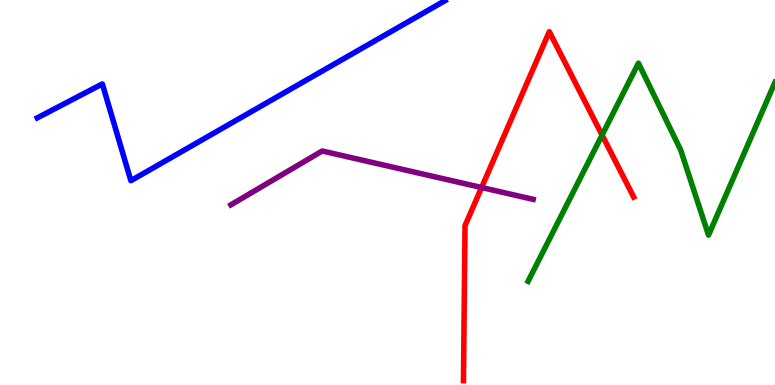[{'lines': ['blue', 'red'], 'intersections': []}, {'lines': ['green', 'red'], 'intersections': [{'x': 7.77, 'y': 6.49}]}, {'lines': ['purple', 'red'], 'intersections': [{'x': 6.21, 'y': 5.13}]}, {'lines': ['blue', 'green'], 'intersections': []}, {'lines': ['blue', 'purple'], 'intersections': []}, {'lines': ['green', 'purple'], 'intersections': []}]